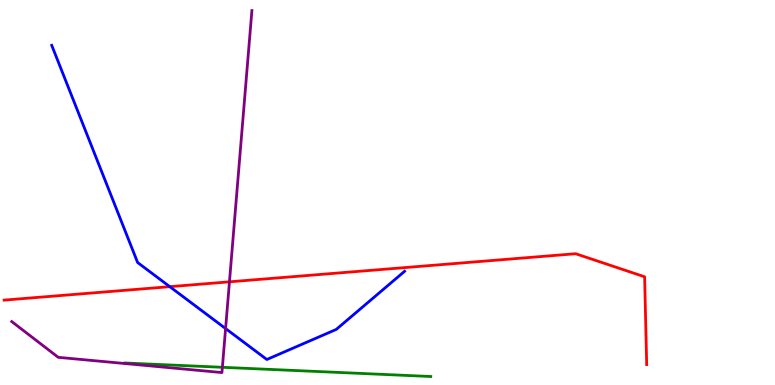[{'lines': ['blue', 'red'], 'intersections': [{'x': 2.19, 'y': 2.55}]}, {'lines': ['green', 'red'], 'intersections': []}, {'lines': ['purple', 'red'], 'intersections': [{'x': 2.96, 'y': 2.68}]}, {'lines': ['blue', 'green'], 'intersections': []}, {'lines': ['blue', 'purple'], 'intersections': [{'x': 2.91, 'y': 1.47}]}, {'lines': ['green', 'purple'], 'intersections': [{'x': 2.87, 'y': 0.46}]}]